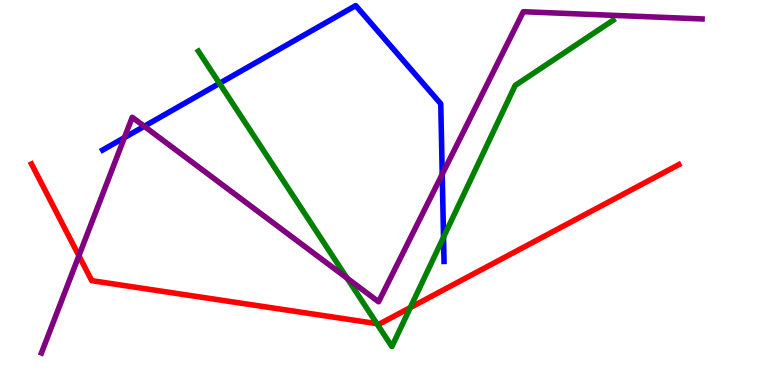[{'lines': ['blue', 'red'], 'intersections': []}, {'lines': ['green', 'red'], 'intersections': [{'x': 4.86, 'y': 1.59}, {'x': 5.29, 'y': 2.01}]}, {'lines': ['purple', 'red'], 'intersections': [{'x': 1.02, 'y': 3.36}]}, {'lines': ['blue', 'green'], 'intersections': [{'x': 2.83, 'y': 7.83}, {'x': 5.72, 'y': 3.84}]}, {'lines': ['blue', 'purple'], 'intersections': [{'x': 1.61, 'y': 6.42}, {'x': 1.86, 'y': 6.72}, {'x': 5.71, 'y': 5.47}]}, {'lines': ['green', 'purple'], 'intersections': [{'x': 4.48, 'y': 2.77}]}]